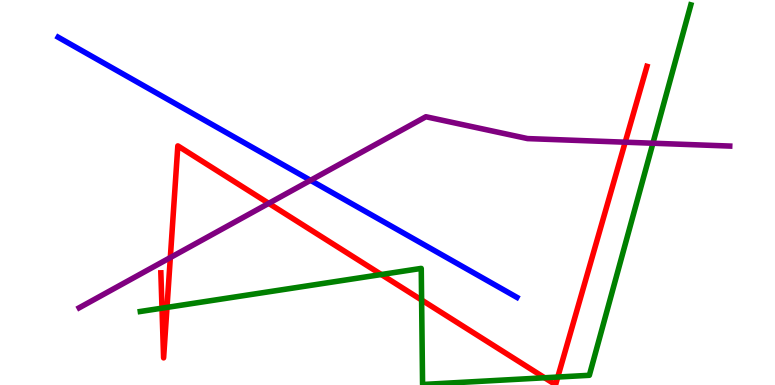[{'lines': ['blue', 'red'], 'intersections': []}, {'lines': ['green', 'red'], 'intersections': [{'x': 2.09, 'y': 2.0}, {'x': 2.15, 'y': 2.02}, {'x': 4.92, 'y': 2.87}, {'x': 5.44, 'y': 2.21}, {'x': 7.03, 'y': 0.188}, {'x': 7.2, 'y': 0.207}]}, {'lines': ['purple', 'red'], 'intersections': [{'x': 2.2, 'y': 3.31}, {'x': 3.47, 'y': 4.72}, {'x': 8.07, 'y': 6.31}]}, {'lines': ['blue', 'green'], 'intersections': []}, {'lines': ['blue', 'purple'], 'intersections': [{'x': 4.01, 'y': 5.32}]}, {'lines': ['green', 'purple'], 'intersections': [{'x': 8.42, 'y': 6.28}]}]